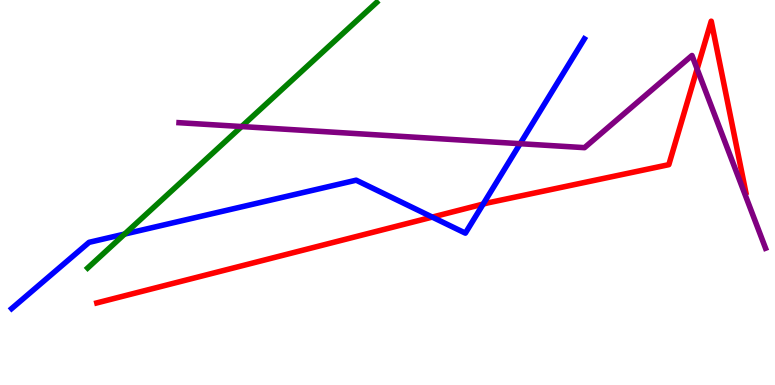[{'lines': ['blue', 'red'], 'intersections': [{'x': 5.58, 'y': 4.36}, {'x': 6.23, 'y': 4.7}]}, {'lines': ['green', 'red'], 'intersections': []}, {'lines': ['purple', 'red'], 'intersections': [{'x': 9.0, 'y': 8.21}]}, {'lines': ['blue', 'green'], 'intersections': [{'x': 1.61, 'y': 3.92}]}, {'lines': ['blue', 'purple'], 'intersections': [{'x': 6.71, 'y': 6.27}]}, {'lines': ['green', 'purple'], 'intersections': [{'x': 3.12, 'y': 6.71}]}]